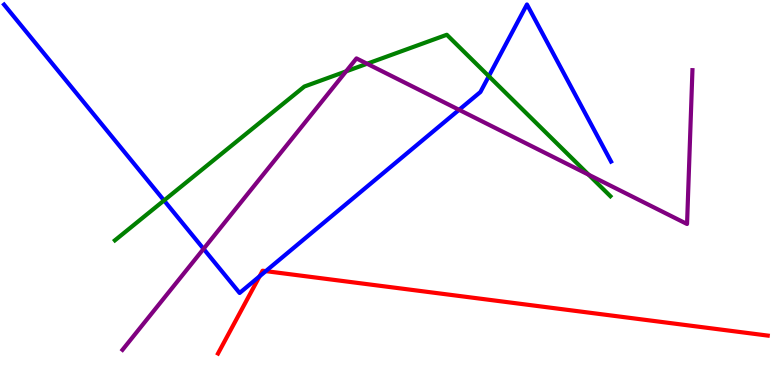[{'lines': ['blue', 'red'], 'intersections': [{'x': 3.35, 'y': 2.82}, {'x': 3.43, 'y': 2.96}]}, {'lines': ['green', 'red'], 'intersections': []}, {'lines': ['purple', 'red'], 'intersections': []}, {'lines': ['blue', 'green'], 'intersections': [{'x': 2.12, 'y': 4.79}, {'x': 6.31, 'y': 8.02}]}, {'lines': ['blue', 'purple'], 'intersections': [{'x': 2.63, 'y': 3.54}, {'x': 5.92, 'y': 7.15}]}, {'lines': ['green', 'purple'], 'intersections': [{'x': 4.47, 'y': 8.15}, {'x': 4.74, 'y': 8.34}, {'x': 7.6, 'y': 5.46}]}]